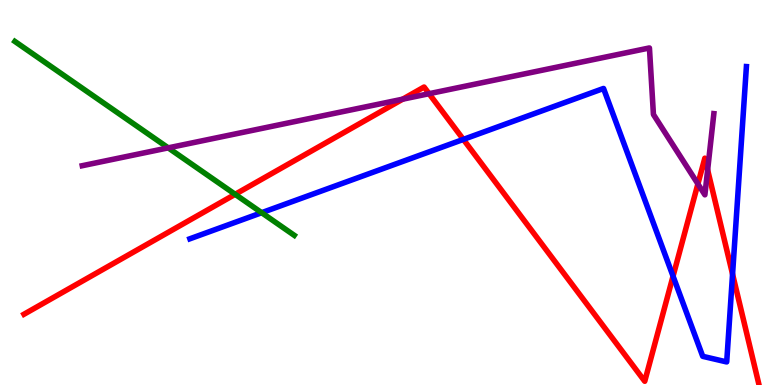[{'lines': ['blue', 'red'], 'intersections': [{'x': 5.98, 'y': 6.38}, {'x': 8.68, 'y': 2.83}, {'x': 9.45, 'y': 2.88}]}, {'lines': ['green', 'red'], 'intersections': [{'x': 3.03, 'y': 4.95}]}, {'lines': ['purple', 'red'], 'intersections': [{'x': 5.2, 'y': 7.42}, {'x': 5.54, 'y': 7.57}, {'x': 9.01, 'y': 5.22}, {'x': 9.13, 'y': 5.59}]}, {'lines': ['blue', 'green'], 'intersections': [{'x': 3.38, 'y': 4.48}]}, {'lines': ['blue', 'purple'], 'intersections': []}, {'lines': ['green', 'purple'], 'intersections': [{'x': 2.17, 'y': 6.16}]}]